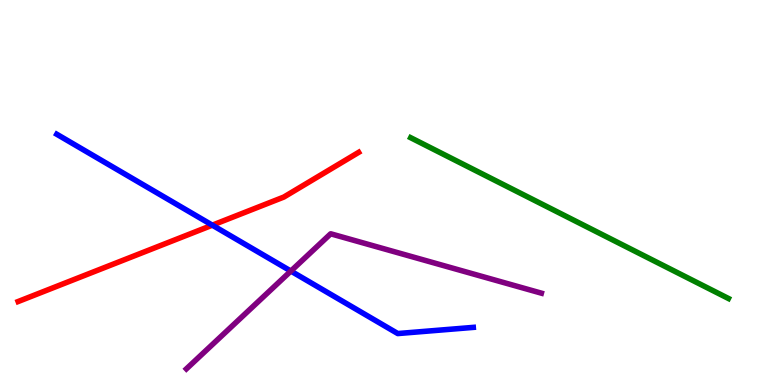[{'lines': ['blue', 'red'], 'intersections': [{'x': 2.74, 'y': 4.15}]}, {'lines': ['green', 'red'], 'intersections': []}, {'lines': ['purple', 'red'], 'intersections': []}, {'lines': ['blue', 'green'], 'intersections': []}, {'lines': ['blue', 'purple'], 'intersections': [{'x': 3.75, 'y': 2.96}]}, {'lines': ['green', 'purple'], 'intersections': []}]